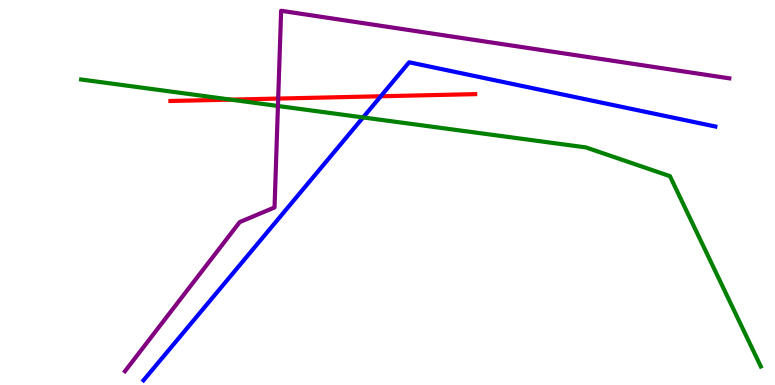[{'lines': ['blue', 'red'], 'intersections': [{'x': 4.91, 'y': 7.5}]}, {'lines': ['green', 'red'], 'intersections': [{'x': 2.98, 'y': 7.41}]}, {'lines': ['purple', 'red'], 'intersections': [{'x': 3.59, 'y': 7.44}]}, {'lines': ['blue', 'green'], 'intersections': [{'x': 4.69, 'y': 6.95}]}, {'lines': ['blue', 'purple'], 'intersections': []}, {'lines': ['green', 'purple'], 'intersections': [{'x': 3.59, 'y': 7.25}]}]